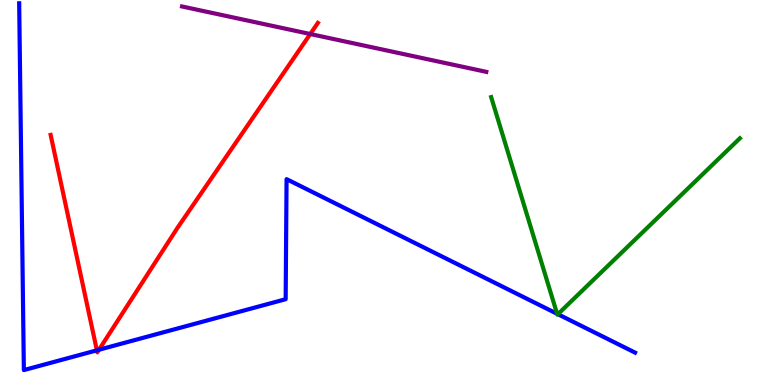[{'lines': ['blue', 'red'], 'intersections': [{'x': 1.25, 'y': 0.901}, {'x': 1.28, 'y': 0.916}]}, {'lines': ['green', 'red'], 'intersections': []}, {'lines': ['purple', 'red'], 'intersections': [{'x': 4.0, 'y': 9.12}]}, {'lines': ['blue', 'green'], 'intersections': [{'x': 7.19, 'y': 1.85}, {'x': 7.2, 'y': 1.84}]}, {'lines': ['blue', 'purple'], 'intersections': []}, {'lines': ['green', 'purple'], 'intersections': []}]